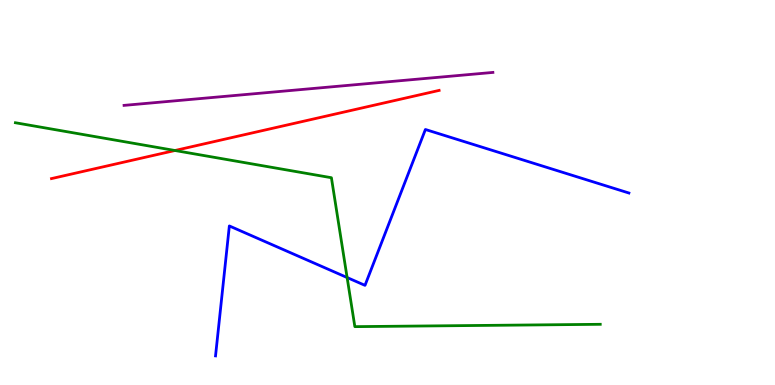[{'lines': ['blue', 'red'], 'intersections': []}, {'lines': ['green', 'red'], 'intersections': [{'x': 2.26, 'y': 6.09}]}, {'lines': ['purple', 'red'], 'intersections': []}, {'lines': ['blue', 'green'], 'intersections': [{'x': 4.48, 'y': 2.79}]}, {'lines': ['blue', 'purple'], 'intersections': []}, {'lines': ['green', 'purple'], 'intersections': []}]